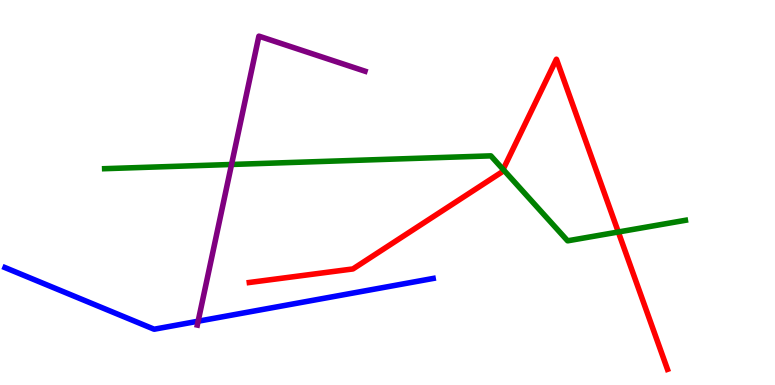[{'lines': ['blue', 'red'], 'intersections': []}, {'lines': ['green', 'red'], 'intersections': [{'x': 6.49, 'y': 5.6}, {'x': 7.98, 'y': 3.97}]}, {'lines': ['purple', 'red'], 'intersections': []}, {'lines': ['blue', 'green'], 'intersections': []}, {'lines': ['blue', 'purple'], 'intersections': [{'x': 2.56, 'y': 1.66}]}, {'lines': ['green', 'purple'], 'intersections': [{'x': 2.99, 'y': 5.73}]}]